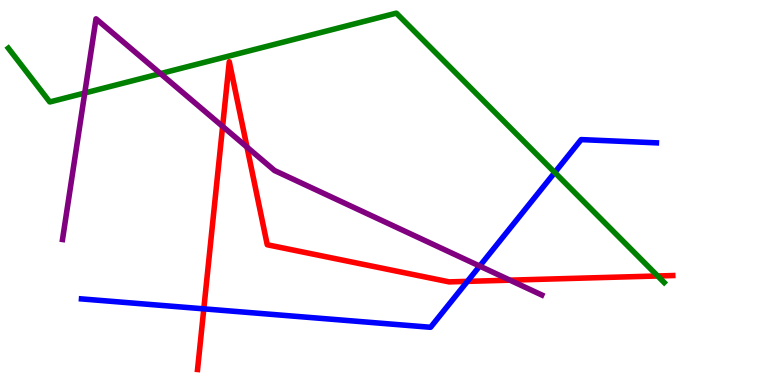[{'lines': ['blue', 'red'], 'intersections': [{'x': 2.63, 'y': 1.98}, {'x': 6.03, 'y': 2.69}]}, {'lines': ['green', 'red'], 'intersections': [{'x': 8.49, 'y': 2.83}]}, {'lines': ['purple', 'red'], 'intersections': [{'x': 2.87, 'y': 6.72}, {'x': 3.19, 'y': 6.18}, {'x': 6.58, 'y': 2.72}]}, {'lines': ['blue', 'green'], 'intersections': [{'x': 7.16, 'y': 5.52}]}, {'lines': ['blue', 'purple'], 'intersections': [{'x': 6.19, 'y': 3.09}]}, {'lines': ['green', 'purple'], 'intersections': [{'x': 1.09, 'y': 7.58}, {'x': 2.07, 'y': 8.09}]}]